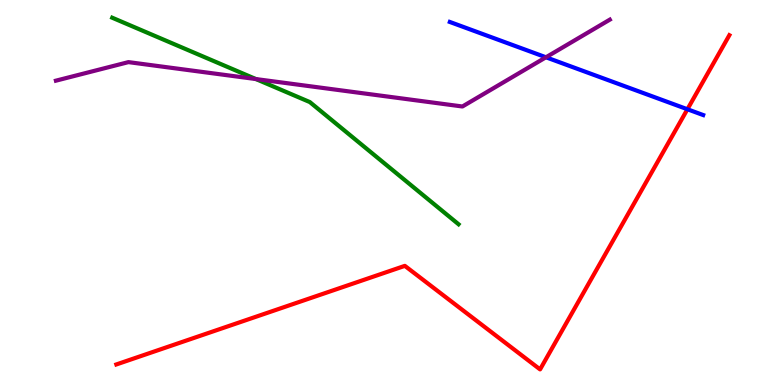[{'lines': ['blue', 'red'], 'intersections': [{'x': 8.87, 'y': 7.16}]}, {'lines': ['green', 'red'], 'intersections': []}, {'lines': ['purple', 'red'], 'intersections': []}, {'lines': ['blue', 'green'], 'intersections': []}, {'lines': ['blue', 'purple'], 'intersections': [{'x': 7.04, 'y': 8.51}]}, {'lines': ['green', 'purple'], 'intersections': [{'x': 3.3, 'y': 7.95}]}]